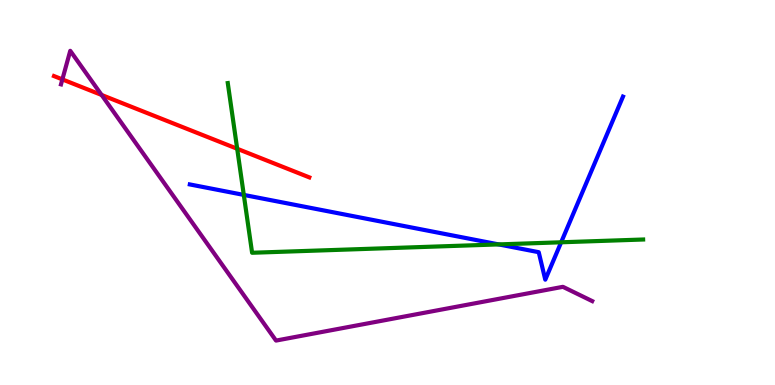[{'lines': ['blue', 'red'], 'intersections': []}, {'lines': ['green', 'red'], 'intersections': [{'x': 3.06, 'y': 6.14}]}, {'lines': ['purple', 'red'], 'intersections': [{'x': 0.805, 'y': 7.94}, {'x': 1.31, 'y': 7.53}]}, {'lines': ['blue', 'green'], 'intersections': [{'x': 3.15, 'y': 4.94}, {'x': 6.43, 'y': 3.65}, {'x': 7.24, 'y': 3.71}]}, {'lines': ['blue', 'purple'], 'intersections': []}, {'lines': ['green', 'purple'], 'intersections': []}]